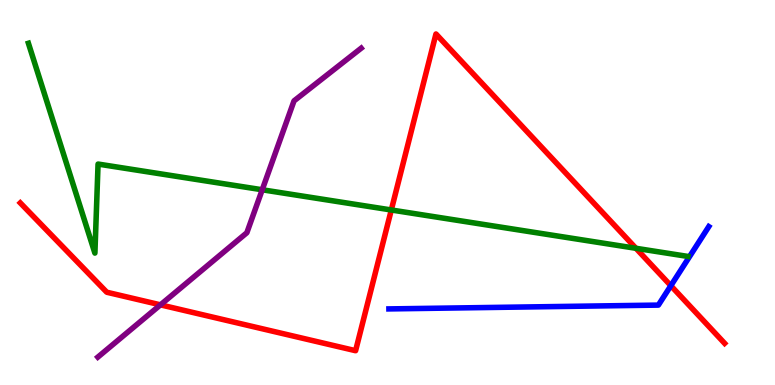[{'lines': ['blue', 'red'], 'intersections': [{'x': 8.66, 'y': 2.58}]}, {'lines': ['green', 'red'], 'intersections': [{'x': 5.05, 'y': 4.55}, {'x': 8.21, 'y': 3.55}]}, {'lines': ['purple', 'red'], 'intersections': [{'x': 2.07, 'y': 2.08}]}, {'lines': ['blue', 'green'], 'intersections': []}, {'lines': ['blue', 'purple'], 'intersections': []}, {'lines': ['green', 'purple'], 'intersections': [{'x': 3.38, 'y': 5.07}]}]